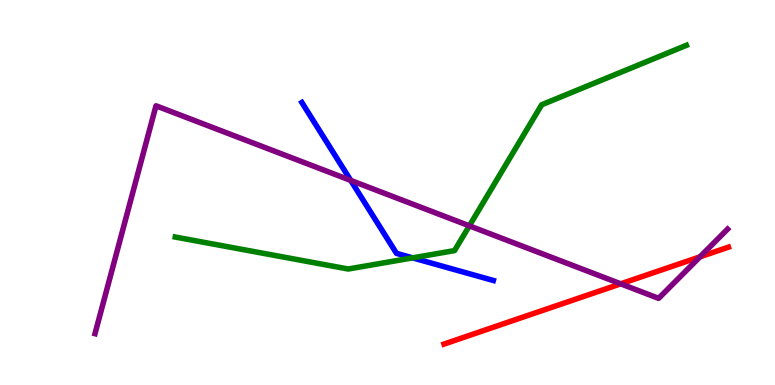[{'lines': ['blue', 'red'], 'intersections': []}, {'lines': ['green', 'red'], 'intersections': []}, {'lines': ['purple', 'red'], 'intersections': [{'x': 8.01, 'y': 2.63}, {'x': 9.03, 'y': 3.33}]}, {'lines': ['blue', 'green'], 'intersections': [{'x': 5.32, 'y': 3.3}]}, {'lines': ['blue', 'purple'], 'intersections': [{'x': 4.53, 'y': 5.31}]}, {'lines': ['green', 'purple'], 'intersections': [{'x': 6.06, 'y': 4.13}]}]